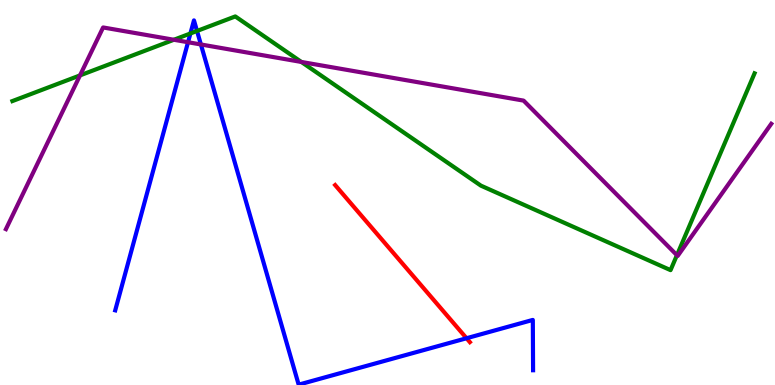[{'lines': ['blue', 'red'], 'intersections': [{'x': 6.02, 'y': 1.21}]}, {'lines': ['green', 'red'], 'intersections': []}, {'lines': ['purple', 'red'], 'intersections': []}, {'lines': ['blue', 'green'], 'intersections': [{'x': 2.46, 'y': 9.13}, {'x': 2.54, 'y': 9.2}]}, {'lines': ['blue', 'purple'], 'intersections': [{'x': 2.43, 'y': 8.9}, {'x': 2.59, 'y': 8.84}]}, {'lines': ['green', 'purple'], 'intersections': [{'x': 1.03, 'y': 8.04}, {'x': 2.24, 'y': 8.97}, {'x': 3.89, 'y': 8.39}, {'x': 8.73, 'y': 3.37}]}]